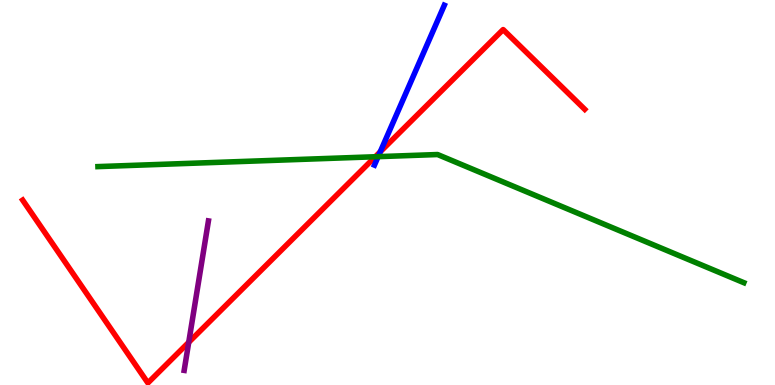[{'lines': ['blue', 'red'], 'intersections': [{'x': 4.91, 'y': 6.06}]}, {'lines': ['green', 'red'], 'intersections': [{'x': 4.84, 'y': 5.93}]}, {'lines': ['purple', 'red'], 'intersections': [{'x': 2.44, 'y': 1.11}]}, {'lines': ['blue', 'green'], 'intersections': [{'x': 4.88, 'y': 5.93}]}, {'lines': ['blue', 'purple'], 'intersections': []}, {'lines': ['green', 'purple'], 'intersections': []}]